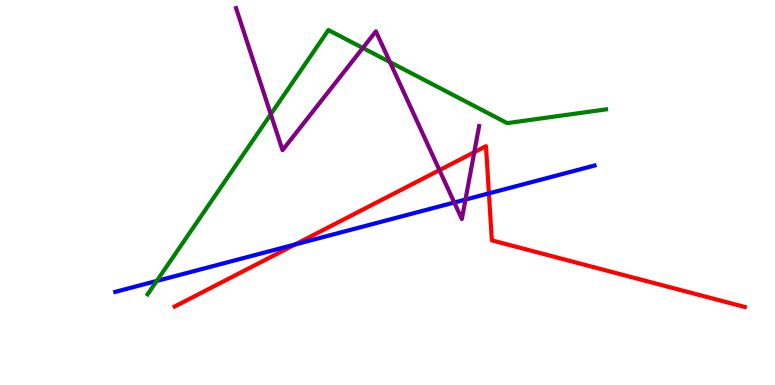[{'lines': ['blue', 'red'], 'intersections': [{'x': 3.81, 'y': 3.65}, {'x': 6.31, 'y': 4.98}]}, {'lines': ['green', 'red'], 'intersections': []}, {'lines': ['purple', 'red'], 'intersections': [{'x': 5.67, 'y': 5.58}, {'x': 6.12, 'y': 6.05}]}, {'lines': ['blue', 'green'], 'intersections': [{'x': 2.02, 'y': 2.7}]}, {'lines': ['blue', 'purple'], 'intersections': [{'x': 5.86, 'y': 4.74}, {'x': 6.01, 'y': 4.82}]}, {'lines': ['green', 'purple'], 'intersections': [{'x': 3.49, 'y': 7.03}, {'x': 4.68, 'y': 8.75}, {'x': 5.03, 'y': 8.39}]}]